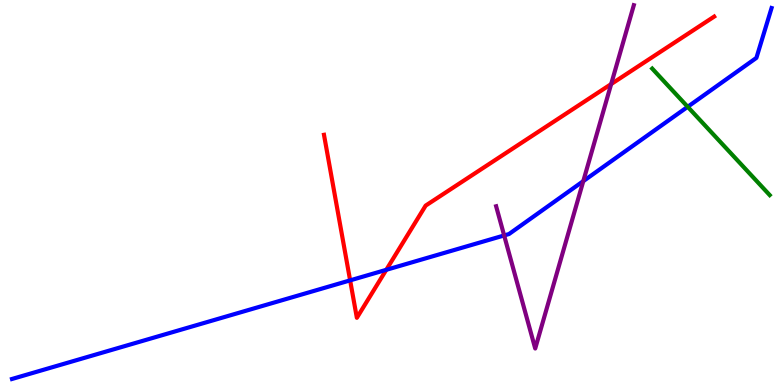[{'lines': ['blue', 'red'], 'intersections': [{'x': 4.52, 'y': 2.72}, {'x': 4.98, 'y': 2.99}]}, {'lines': ['green', 'red'], 'intersections': []}, {'lines': ['purple', 'red'], 'intersections': [{'x': 7.89, 'y': 7.82}]}, {'lines': ['blue', 'green'], 'intersections': [{'x': 8.87, 'y': 7.23}]}, {'lines': ['blue', 'purple'], 'intersections': [{'x': 6.51, 'y': 3.88}, {'x': 7.53, 'y': 5.3}]}, {'lines': ['green', 'purple'], 'intersections': []}]